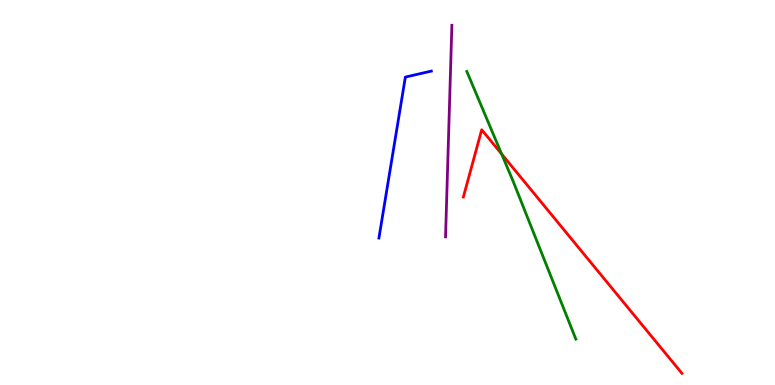[{'lines': ['blue', 'red'], 'intersections': []}, {'lines': ['green', 'red'], 'intersections': [{'x': 6.47, 'y': 6.0}]}, {'lines': ['purple', 'red'], 'intersections': []}, {'lines': ['blue', 'green'], 'intersections': []}, {'lines': ['blue', 'purple'], 'intersections': []}, {'lines': ['green', 'purple'], 'intersections': []}]